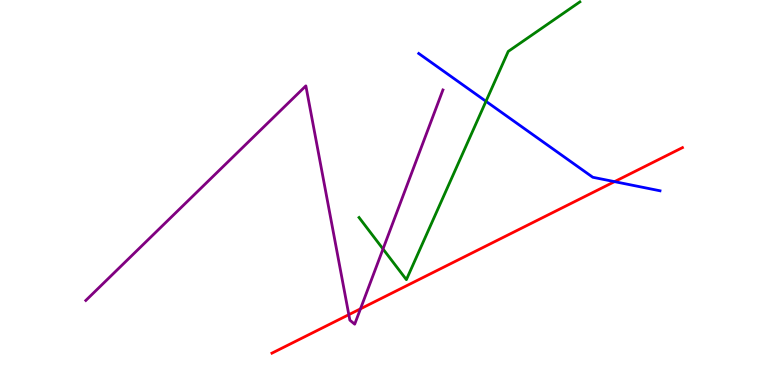[{'lines': ['blue', 'red'], 'intersections': [{'x': 7.93, 'y': 5.28}]}, {'lines': ['green', 'red'], 'intersections': []}, {'lines': ['purple', 'red'], 'intersections': [{'x': 4.5, 'y': 1.83}, {'x': 4.65, 'y': 1.98}]}, {'lines': ['blue', 'green'], 'intersections': [{'x': 6.27, 'y': 7.37}]}, {'lines': ['blue', 'purple'], 'intersections': []}, {'lines': ['green', 'purple'], 'intersections': [{'x': 4.94, 'y': 3.53}]}]